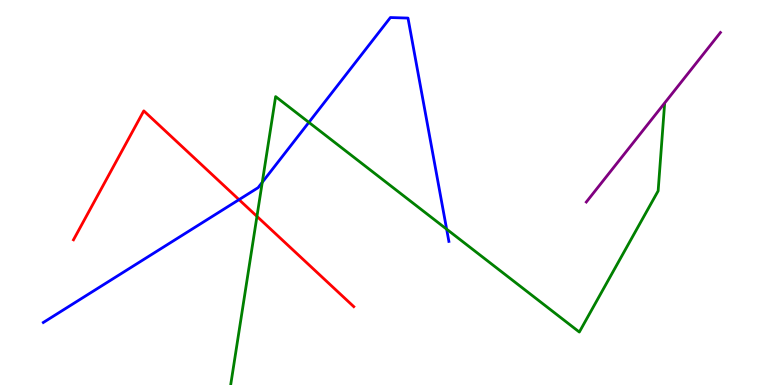[{'lines': ['blue', 'red'], 'intersections': [{'x': 3.08, 'y': 4.81}]}, {'lines': ['green', 'red'], 'intersections': [{'x': 3.32, 'y': 4.38}]}, {'lines': ['purple', 'red'], 'intersections': []}, {'lines': ['blue', 'green'], 'intersections': [{'x': 3.38, 'y': 5.26}, {'x': 3.99, 'y': 6.82}, {'x': 5.76, 'y': 4.05}]}, {'lines': ['blue', 'purple'], 'intersections': []}, {'lines': ['green', 'purple'], 'intersections': []}]